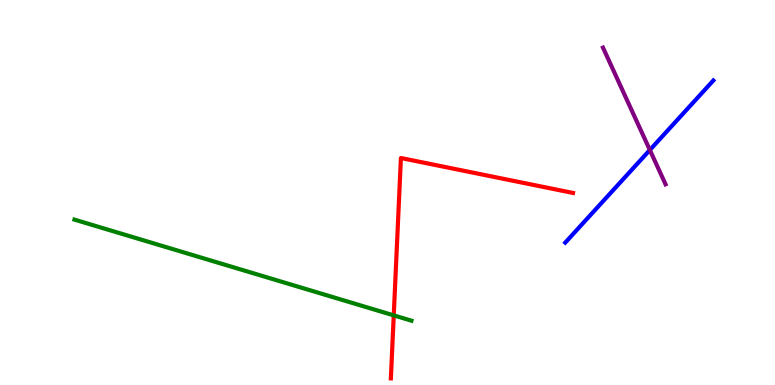[{'lines': ['blue', 'red'], 'intersections': []}, {'lines': ['green', 'red'], 'intersections': [{'x': 5.08, 'y': 1.81}]}, {'lines': ['purple', 'red'], 'intersections': []}, {'lines': ['blue', 'green'], 'intersections': []}, {'lines': ['blue', 'purple'], 'intersections': [{'x': 8.39, 'y': 6.1}]}, {'lines': ['green', 'purple'], 'intersections': []}]